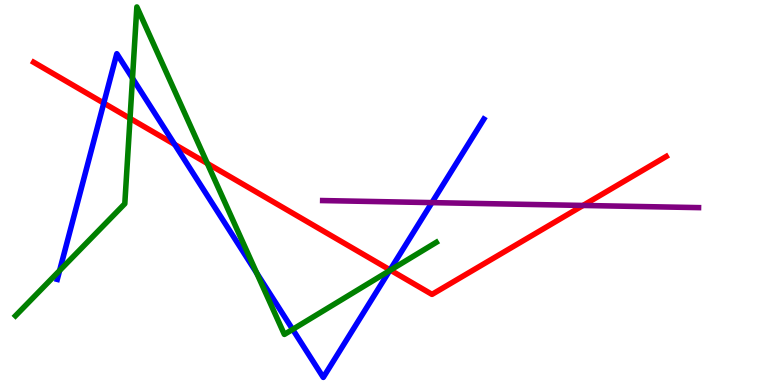[{'lines': ['blue', 'red'], 'intersections': [{'x': 1.34, 'y': 7.32}, {'x': 2.25, 'y': 6.25}, {'x': 5.03, 'y': 2.99}]}, {'lines': ['green', 'red'], 'intersections': [{'x': 1.68, 'y': 6.92}, {'x': 2.68, 'y': 5.75}, {'x': 5.04, 'y': 2.98}]}, {'lines': ['purple', 'red'], 'intersections': [{'x': 7.52, 'y': 4.66}]}, {'lines': ['blue', 'green'], 'intersections': [{'x': 0.769, 'y': 2.97}, {'x': 1.71, 'y': 7.97}, {'x': 3.31, 'y': 2.91}, {'x': 3.78, 'y': 1.44}, {'x': 5.03, 'y': 2.97}]}, {'lines': ['blue', 'purple'], 'intersections': [{'x': 5.57, 'y': 4.74}]}, {'lines': ['green', 'purple'], 'intersections': []}]